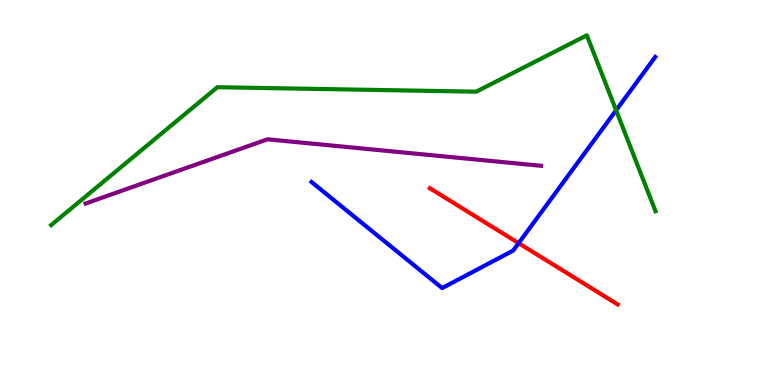[{'lines': ['blue', 'red'], 'intersections': [{'x': 6.69, 'y': 3.68}]}, {'lines': ['green', 'red'], 'intersections': []}, {'lines': ['purple', 'red'], 'intersections': []}, {'lines': ['blue', 'green'], 'intersections': [{'x': 7.95, 'y': 7.14}]}, {'lines': ['blue', 'purple'], 'intersections': []}, {'lines': ['green', 'purple'], 'intersections': []}]